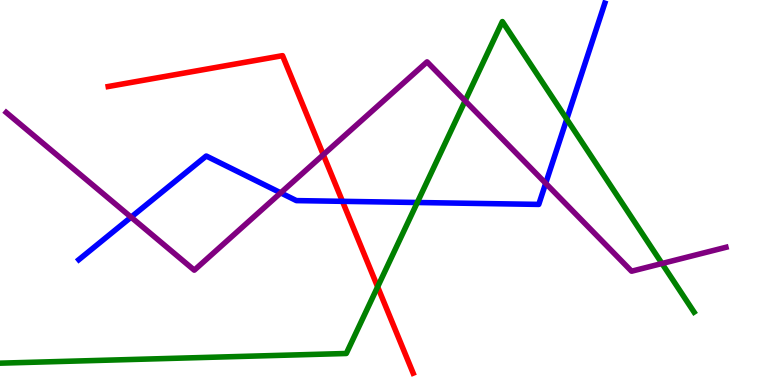[{'lines': ['blue', 'red'], 'intersections': [{'x': 4.42, 'y': 4.77}]}, {'lines': ['green', 'red'], 'intersections': [{'x': 4.87, 'y': 2.55}]}, {'lines': ['purple', 'red'], 'intersections': [{'x': 4.17, 'y': 5.98}]}, {'lines': ['blue', 'green'], 'intersections': [{'x': 5.38, 'y': 4.74}, {'x': 7.31, 'y': 6.91}]}, {'lines': ['blue', 'purple'], 'intersections': [{'x': 1.69, 'y': 4.36}, {'x': 3.62, 'y': 4.99}, {'x': 7.04, 'y': 5.24}]}, {'lines': ['green', 'purple'], 'intersections': [{'x': 6.0, 'y': 7.38}, {'x': 8.54, 'y': 3.16}]}]